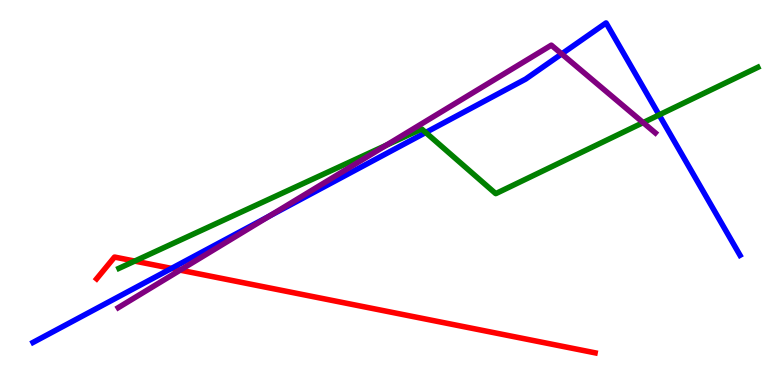[{'lines': ['blue', 'red'], 'intersections': [{'x': 2.21, 'y': 3.03}]}, {'lines': ['green', 'red'], 'intersections': [{'x': 1.74, 'y': 3.22}]}, {'lines': ['purple', 'red'], 'intersections': [{'x': 2.32, 'y': 2.98}]}, {'lines': ['blue', 'green'], 'intersections': [{'x': 5.49, 'y': 6.56}, {'x': 8.5, 'y': 7.02}]}, {'lines': ['blue', 'purple'], 'intersections': [{'x': 3.47, 'y': 4.38}, {'x': 7.25, 'y': 8.6}]}, {'lines': ['green', 'purple'], 'intersections': [{'x': 4.98, 'y': 6.23}, {'x': 8.3, 'y': 6.82}]}]